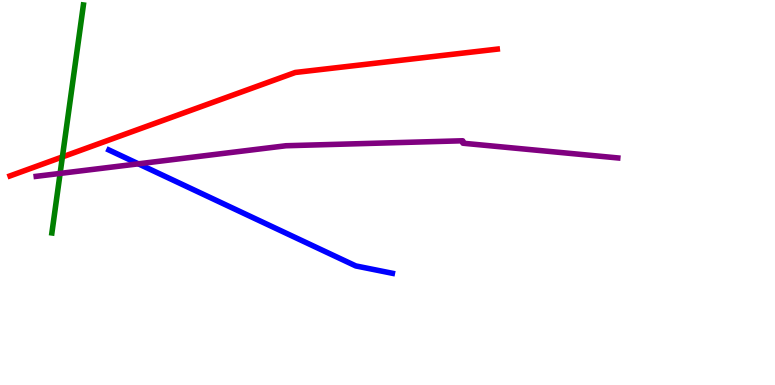[{'lines': ['blue', 'red'], 'intersections': []}, {'lines': ['green', 'red'], 'intersections': [{'x': 0.805, 'y': 5.92}]}, {'lines': ['purple', 'red'], 'intersections': []}, {'lines': ['blue', 'green'], 'intersections': []}, {'lines': ['blue', 'purple'], 'intersections': [{'x': 1.79, 'y': 5.74}]}, {'lines': ['green', 'purple'], 'intersections': [{'x': 0.776, 'y': 5.5}]}]